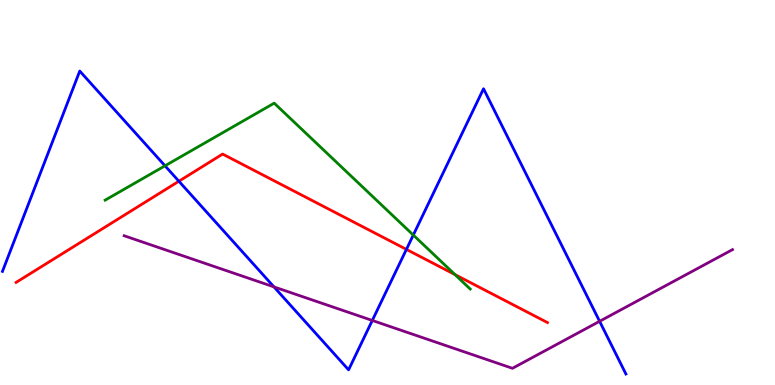[{'lines': ['blue', 'red'], 'intersections': [{'x': 2.31, 'y': 5.29}, {'x': 5.24, 'y': 3.52}]}, {'lines': ['green', 'red'], 'intersections': [{'x': 5.87, 'y': 2.87}]}, {'lines': ['purple', 'red'], 'intersections': []}, {'lines': ['blue', 'green'], 'intersections': [{'x': 2.13, 'y': 5.69}, {'x': 5.33, 'y': 3.89}]}, {'lines': ['blue', 'purple'], 'intersections': [{'x': 3.53, 'y': 2.55}, {'x': 4.8, 'y': 1.68}, {'x': 7.74, 'y': 1.65}]}, {'lines': ['green', 'purple'], 'intersections': []}]